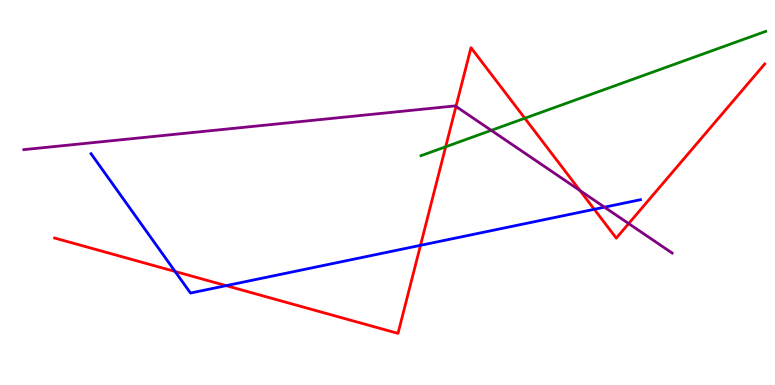[{'lines': ['blue', 'red'], 'intersections': [{'x': 2.26, 'y': 2.95}, {'x': 2.92, 'y': 2.58}, {'x': 5.43, 'y': 3.63}, {'x': 7.67, 'y': 4.56}]}, {'lines': ['green', 'red'], 'intersections': [{'x': 5.75, 'y': 6.19}, {'x': 6.77, 'y': 6.93}]}, {'lines': ['purple', 'red'], 'intersections': [{'x': 5.88, 'y': 7.24}, {'x': 7.48, 'y': 5.05}, {'x': 8.11, 'y': 4.19}]}, {'lines': ['blue', 'green'], 'intersections': []}, {'lines': ['blue', 'purple'], 'intersections': [{'x': 7.8, 'y': 4.62}]}, {'lines': ['green', 'purple'], 'intersections': [{'x': 6.34, 'y': 6.61}]}]